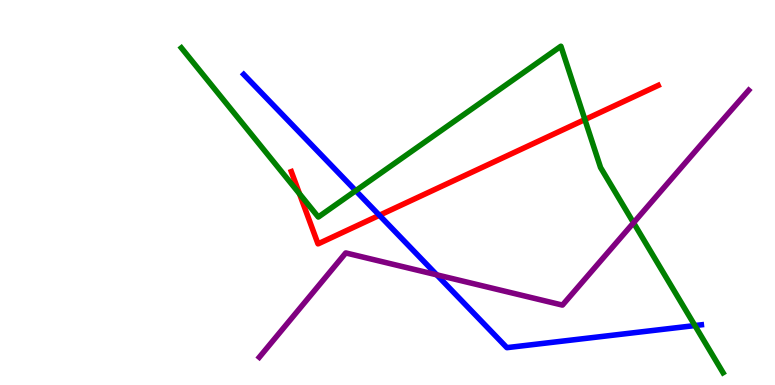[{'lines': ['blue', 'red'], 'intersections': [{'x': 4.9, 'y': 4.41}]}, {'lines': ['green', 'red'], 'intersections': [{'x': 3.86, 'y': 4.97}, {'x': 7.55, 'y': 6.89}]}, {'lines': ['purple', 'red'], 'intersections': []}, {'lines': ['blue', 'green'], 'intersections': [{'x': 4.59, 'y': 5.05}, {'x': 8.97, 'y': 1.54}]}, {'lines': ['blue', 'purple'], 'intersections': [{'x': 5.64, 'y': 2.86}]}, {'lines': ['green', 'purple'], 'intersections': [{'x': 8.17, 'y': 4.21}]}]